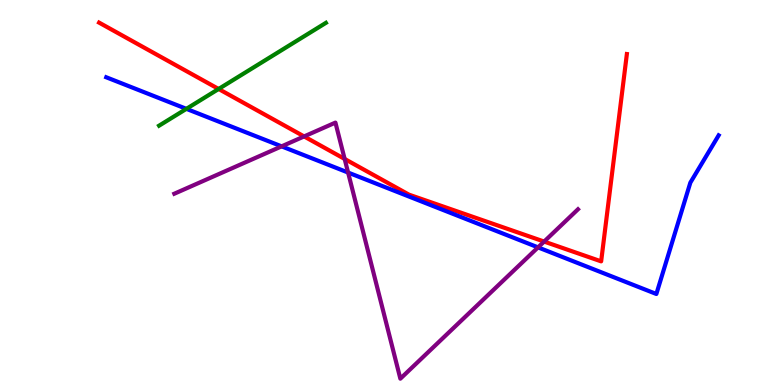[{'lines': ['blue', 'red'], 'intersections': []}, {'lines': ['green', 'red'], 'intersections': [{'x': 2.82, 'y': 7.69}]}, {'lines': ['purple', 'red'], 'intersections': [{'x': 3.92, 'y': 6.46}, {'x': 4.45, 'y': 5.87}, {'x': 7.02, 'y': 3.73}]}, {'lines': ['blue', 'green'], 'intersections': [{'x': 2.4, 'y': 7.17}]}, {'lines': ['blue', 'purple'], 'intersections': [{'x': 3.63, 'y': 6.2}, {'x': 4.49, 'y': 5.52}, {'x': 6.94, 'y': 3.57}]}, {'lines': ['green', 'purple'], 'intersections': []}]